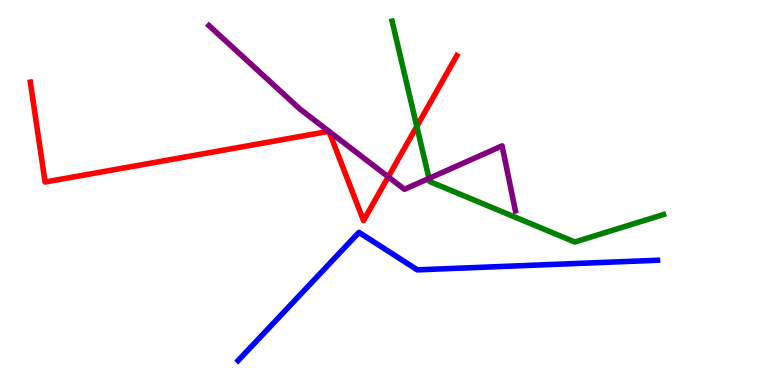[{'lines': ['blue', 'red'], 'intersections': []}, {'lines': ['green', 'red'], 'intersections': [{'x': 5.38, 'y': 6.72}]}, {'lines': ['purple', 'red'], 'intersections': [{'x': 4.24, 'y': 6.59}, {'x': 4.25, 'y': 6.59}, {'x': 5.01, 'y': 5.41}]}, {'lines': ['blue', 'green'], 'intersections': []}, {'lines': ['blue', 'purple'], 'intersections': []}, {'lines': ['green', 'purple'], 'intersections': [{'x': 5.54, 'y': 5.37}]}]